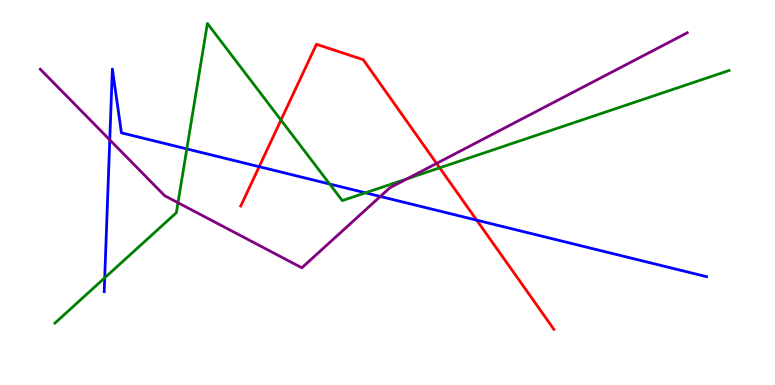[{'lines': ['blue', 'red'], 'intersections': [{'x': 3.34, 'y': 5.67}, {'x': 6.15, 'y': 4.28}]}, {'lines': ['green', 'red'], 'intersections': [{'x': 3.63, 'y': 6.88}, {'x': 5.67, 'y': 5.64}]}, {'lines': ['purple', 'red'], 'intersections': [{'x': 5.63, 'y': 5.75}]}, {'lines': ['blue', 'green'], 'intersections': [{'x': 1.35, 'y': 2.78}, {'x': 2.41, 'y': 6.13}, {'x': 4.25, 'y': 5.22}, {'x': 4.72, 'y': 4.99}]}, {'lines': ['blue', 'purple'], 'intersections': [{'x': 1.42, 'y': 6.37}, {'x': 4.91, 'y': 4.9}]}, {'lines': ['green', 'purple'], 'intersections': [{'x': 2.3, 'y': 4.73}, {'x': 5.25, 'y': 5.36}]}]